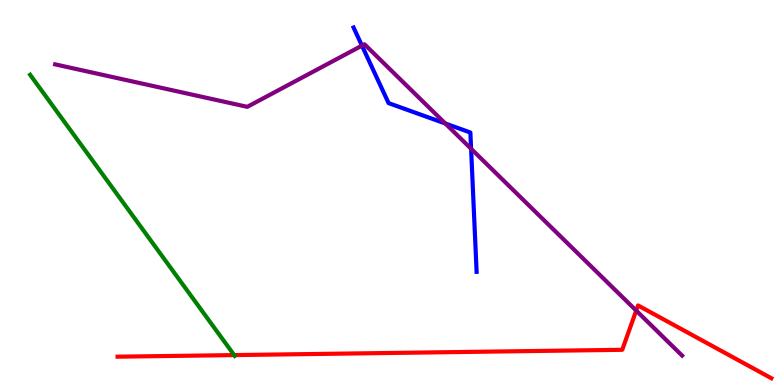[{'lines': ['blue', 'red'], 'intersections': []}, {'lines': ['green', 'red'], 'intersections': [{'x': 3.02, 'y': 0.777}]}, {'lines': ['purple', 'red'], 'intersections': [{'x': 8.21, 'y': 1.93}]}, {'lines': ['blue', 'green'], 'intersections': []}, {'lines': ['blue', 'purple'], 'intersections': [{'x': 4.67, 'y': 8.81}, {'x': 5.75, 'y': 6.79}, {'x': 6.08, 'y': 6.14}]}, {'lines': ['green', 'purple'], 'intersections': []}]